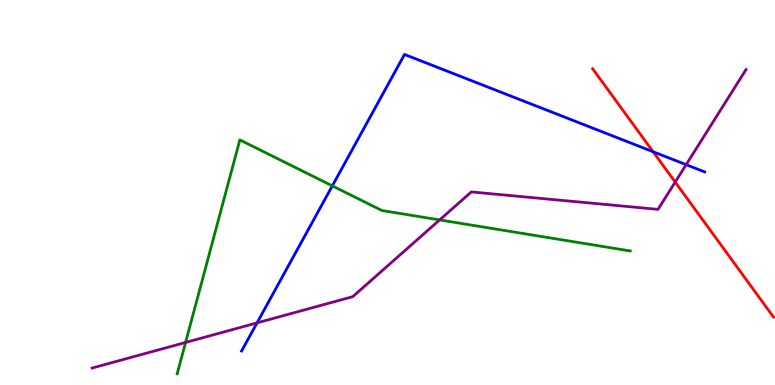[{'lines': ['blue', 'red'], 'intersections': [{'x': 8.43, 'y': 6.06}]}, {'lines': ['green', 'red'], 'intersections': []}, {'lines': ['purple', 'red'], 'intersections': [{'x': 8.71, 'y': 5.27}]}, {'lines': ['blue', 'green'], 'intersections': [{'x': 4.29, 'y': 5.17}]}, {'lines': ['blue', 'purple'], 'intersections': [{'x': 3.32, 'y': 1.61}, {'x': 8.85, 'y': 5.72}]}, {'lines': ['green', 'purple'], 'intersections': [{'x': 2.39, 'y': 1.11}, {'x': 5.67, 'y': 4.29}]}]